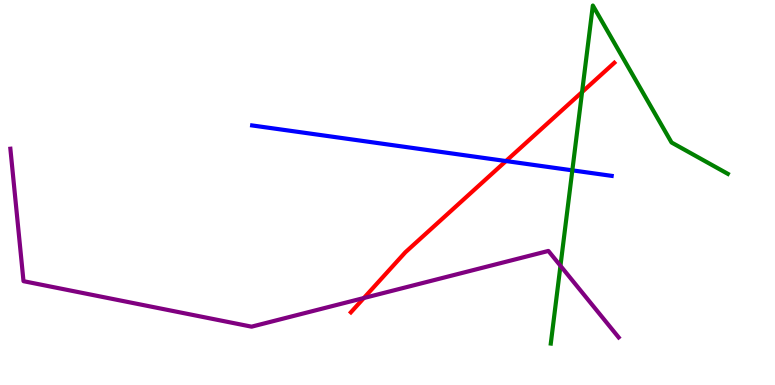[{'lines': ['blue', 'red'], 'intersections': [{'x': 6.53, 'y': 5.82}]}, {'lines': ['green', 'red'], 'intersections': [{'x': 7.51, 'y': 7.61}]}, {'lines': ['purple', 'red'], 'intersections': [{'x': 4.69, 'y': 2.26}]}, {'lines': ['blue', 'green'], 'intersections': [{'x': 7.38, 'y': 5.58}]}, {'lines': ['blue', 'purple'], 'intersections': []}, {'lines': ['green', 'purple'], 'intersections': [{'x': 7.23, 'y': 3.1}]}]